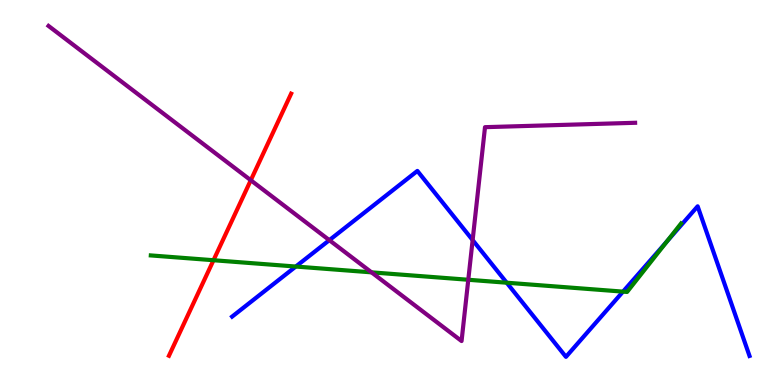[{'lines': ['blue', 'red'], 'intersections': []}, {'lines': ['green', 'red'], 'intersections': [{'x': 2.75, 'y': 3.24}]}, {'lines': ['purple', 'red'], 'intersections': [{'x': 3.24, 'y': 5.32}]}, {'lines': ['blue', 'green'], 'intersections': [{'x': 3.82, 'y': 3.08}, {'x': 6.54, 'y': 2.66}, {'x': 8.04, 'y': 2.43}, {'x': 8.6, 'y': 3.73}]}, {'lines': ['blue', 'purple'], 'intersections': [{'x': 4.25, 'y': 3.76}, {'x': 6.1, 'y': 3.76}]}, {'lines': ['green', 'purple'], 'intersections': [{'x': 4.79, 'y': 2.93}, {'x': 6.04, 'y': 2.73}]}]